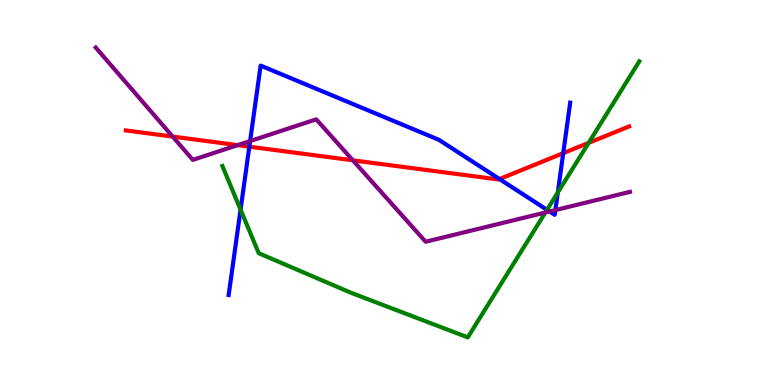[{'lines': ['blue', 'red'], 'intersections': [{'x': 3.22, 'y': 6.19}, {'x': 6.44, 'y': 5.35}, {'x': 7.27, 'y': 6.02}]}, {'lines': ['green', 'red'], 'intersections': [{'x': 7.6, 'y': 6.29}]}, {'lines': ['purple', 'red'], 'intersections': [{'x': 2.23, 'y': 6.45}, {'x': 3.07, 'y': 6.23}, {'x': 4.55, 'y': 5.84}]}, {'lines': ['blue', 'green'], 'intersections': [{'x': 3.1, 'y': 4.56}, {'x': 7.06, 'y': 4.55}, {'x': 7.2, 'y': 5.0}]}, {'lines': ['blue', 'purple'], 'intersections': [{'x': 3.23, 'y': 6.34}, {'x': 7.09, 'y': 4.51}, {'x': 7.17, 'y': 4.54}]}, {'lines': ['green', 'purple'], 'intersections': [{'x': 7.04, 'y': 4.48}]}]